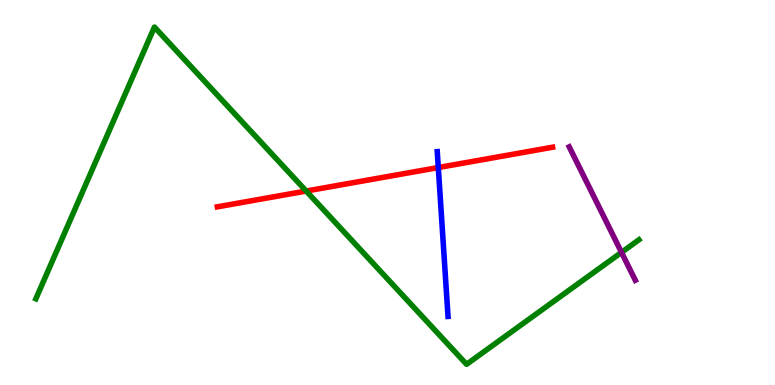[{'lines': ['blue', 'red'], 'intersections': [{'x': 5.66, 'y': 5.65}]}, {'lines': ['green', 'red'], 'intersections': [{'x': 3.95, 'y': 5.04}]}, {'lines': ['purple', 'red'], 'intersections': []}, {'lines': ['blue', 'green'], 'intersections': []}, {'lines': ['blue', 'purple'], 'intersections': []}, {'lines': ['green', 'purple'], 'intersections': [{'x': 8.02, 'y': 3.45}]}]